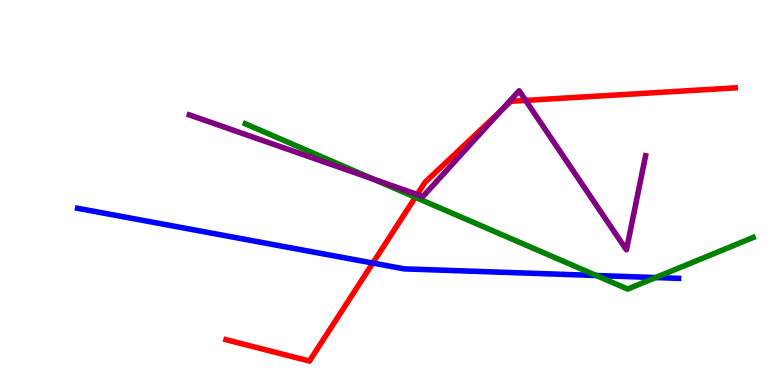[{'lines': ['blue', 'red'], 'intersections': [{'x': 4.81, 'y': 3.17}]}, {'lines': ['green', 'red'], 'intersections': [{'x': 5.36, 'y': 4.88}]}, {'lines': ['purple', 'red'], 'intersections': [{'x': 5.38, 'y': 4.95}, {'x': 6.46, 'y': 7.12}, {'x': 6.78, 'y': 7.39}]}, {'lines': ['blue', 'green'], 'intersections': [{'x': 7.69, 'y': 2.84}, {'x': 8.46, 'y': 2.79}]}, {'lines': ['blue', 'purple'], 'intersections': []}, {'lines': ['green', 'purple'], 'intersections': [{'x': 4.82, 'y': 5.35}]}]